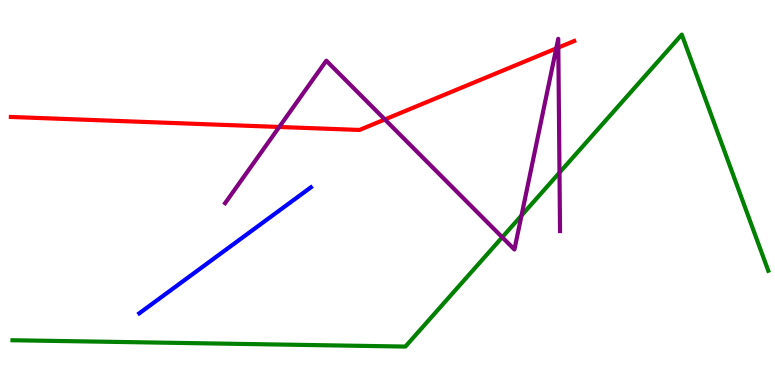[{'lines': ['blue', 'red'], 'intersections': []}, {'lines': ['green', 'red'], 'intersections': []}, {'lines': ['purple', 'red'], 'intersections': [{'x': 3.6, 'y': 6.7}, {'x': 4.97, 'y': 6.9}, {'x': 7.18, 'y': 8.74}, {'x': 7.2, 'y': 8.76}]}, {'lines': ['blue', 'green'], 'intersections': []}, {'lines': ['blue', 'purple'], 'intersections': []}, {'lines': ['green', 'purple'], 'intersections': [{'x': 6.48, 'y': 3.84}, {'x': 6.73, 'y': 4.4}, {'x': 7.22, 'y': 5.52}]}]